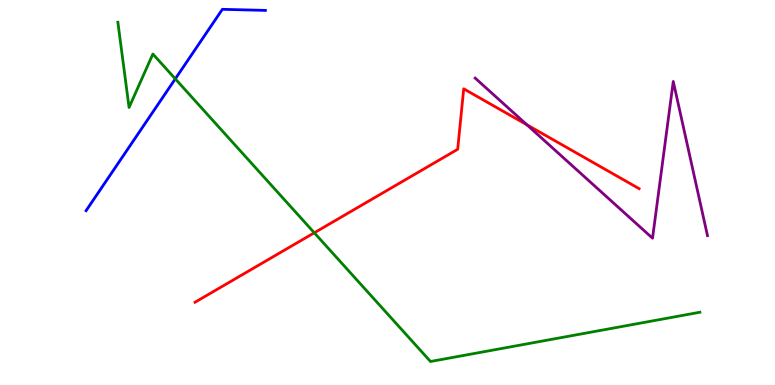[{'lines': ['blue', 'red'], 'intersections': []}, {'lines': ['green', 'red'], 'intersections': [{'x': 4.06, 'y': 3.95}]}, {'lines': ['purple', 'red'], 'intersections': [{'x': 6.8, 'y': 6.76}]}, {'lines': ['blue', 'green'], 'intersections': [{'x': 2.26, 'y': 7.95}]}, {'lines': ['blue', 'purple'], 'intersections': []}, {'lines': ['green', 'purple'], 'intersections': []}]